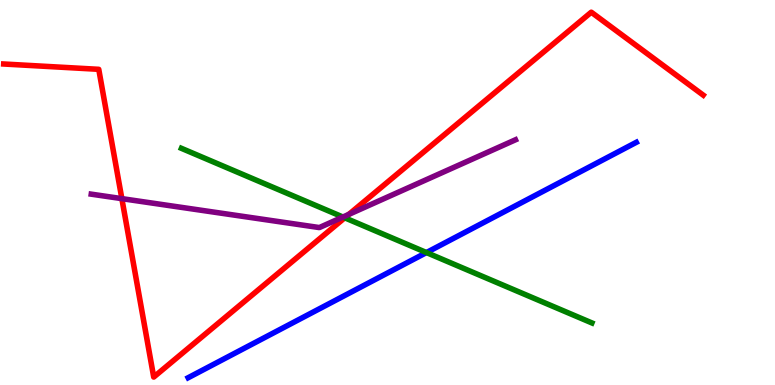[{'lines': ['blue', 'red'], 'intersections': []}, {'lines': ['green', 'red'], 'intersections': [{'x': 4.45, 'y': 4.34}]}, {'lines': ['purple', 'red'], 'intersections': [{'x': 1.57, 'y': 4.84}, {'x': 4.5, 'y': 4.43}]}, {'lines': ['blue', 'green'], 'intersections': [{'x': 5.5, 'y': 3.44}]}, {'lines': ['blue', 'purple'], 'intersections': []}, {'lines': ['green', 'purple'], 'intersections': [{'x': 4.42, 'y': 4.36}]}]